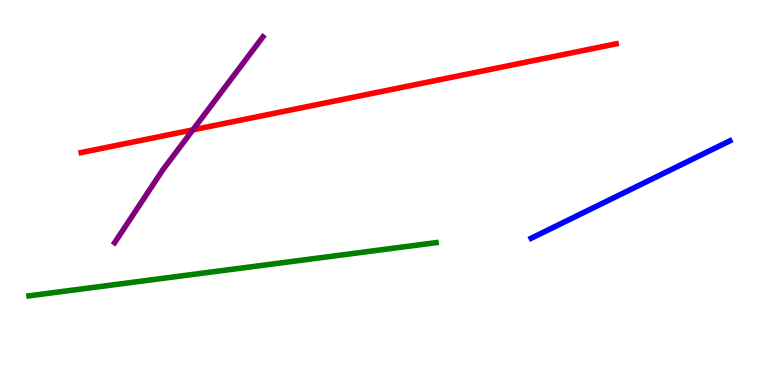[{'lines': ['blue', 'red'], 'intersections': []}, {'lines': ['green', 'red'], 'intersections': []}, {'lines': ['purple', 'red'], 'intersections': [{'x': 2.49, 'y': 6.63}]}, {'lines': ['blue', 'green'], 'intersections': []}, {'lines': ['blue', 'purple'], 'intersections': []}, {'lines': ['green', 'purple'], 'intersections': []}]